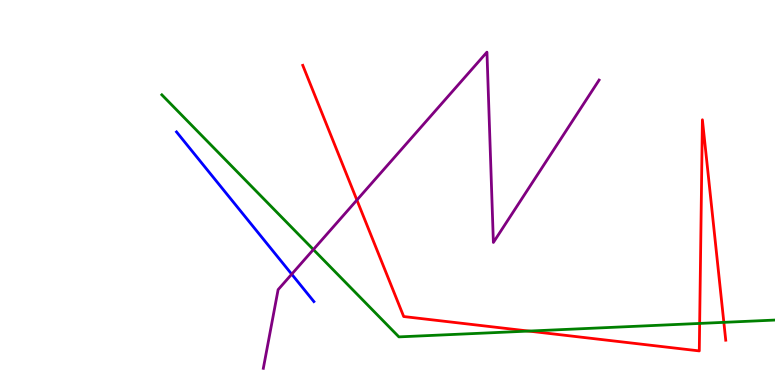[{'lines': ['blue', 'red'], 'intersections': []}, {'lines': ['green', 'red'], 'intersections': [{'x': 6.82, 'y': 1.4}, {'x': 9.03, 'y': 1.6}, {'x': 9.34, 'y': 1.63}]}, {'lines': ['purple', 'red'], 'intersections': [{'x': 4.61, 'y': 4.8}]}, {'lines': ['blue', 'green'], 'intersections': []}, {'lines': ['blue', 'purple'], 'intersections': [{'x': 3.76, 'y': 2.88}]}, {'lines': ['green', 'purple'], 'intersections': [{'x': 4.04, 'y': 3.52}]}]